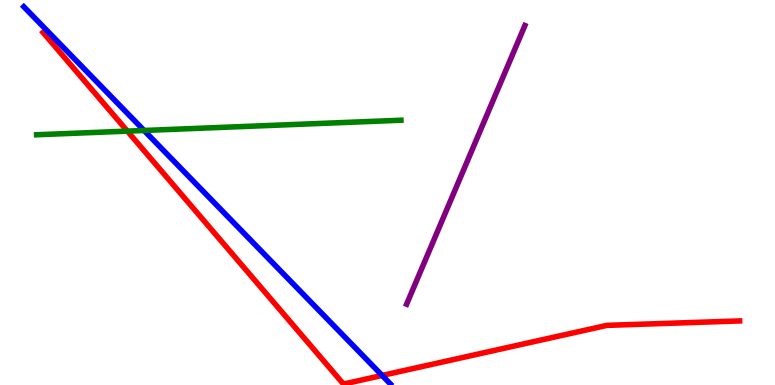[{'lines': ['blue', 'red'], 'intersections': [{'x': 4.93, 'y': 0.248}]}, {'lines': ['green', 'red'], 'intersections': [{'x': 1.64, 'y': 6.59}]}, {'lines': ['purple', 'red'], 'intersections': []}, {'lines': ['blue', 'green'], 'intersections': [{'x': 1.86, 'y': 6.61}]}, {'lines': ['blue', 'purple'], 'intersections': []}, {'lines': ['green', 'purple'], 'intersections': []}]